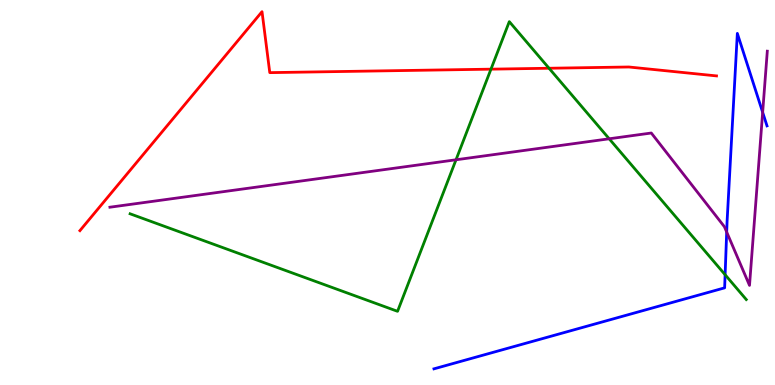[{'lines': ['blue', 'red'], 'intersections': []}, {'lines': ['green', 'red'], 'intersections': [{'x': 6.34, 'y': 8.2}, {'x': 7.08, 'y': 8.23}]}, {'lines': ['purple', 'red'], 'intersections': []}, {'lines': ['blue', 'green'], 'intersections': [{'x': 9.36, 'y': 2.86}]}, {'lines': ['blue', 'purple'], 'intersections': [{'x': 9.38, 'y': 3.97}, {'x': 9.84, 'y': 7.08}]}, {'lines': ['green', 'purple'], 'intersections': [{'x': 5.88, 'y': 5.85}, {'x': 7.86, 'y': 6.4}]}]